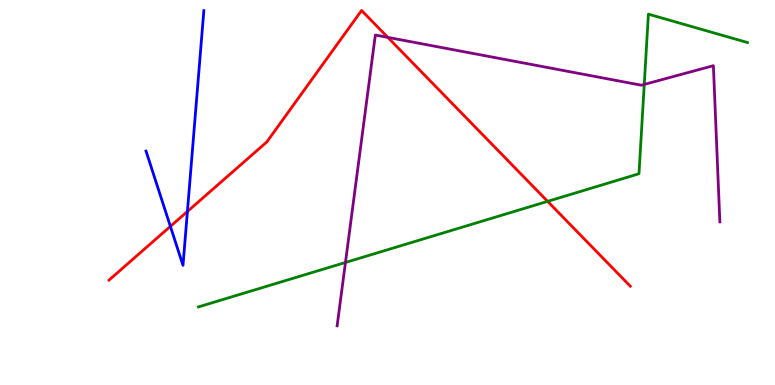[{'lines': ['blue', 'red'], 'intersections': [{'x': 2.2, 'y': 4.12}, {'x': 2.42, 'y': 4.51}]}, {'lines': ['green', 'red'], 'intersections': [{'x': 7.07, 'y': 4.77}]}, {'lines': ['purple', 'red'], 'intersections': [{'x': 5.0, 'y': 9.03}]}, {'lines': ['blue', 'green'], 'intersections': []}, {'lines': ['blue', 'purple'], 'intersections': []}, {'lines': ['green', 'purple'], 'intersections': [{'x': 4.46, 'y': 3.18}, {'x': 8.31, 'y': 7.81}]}]